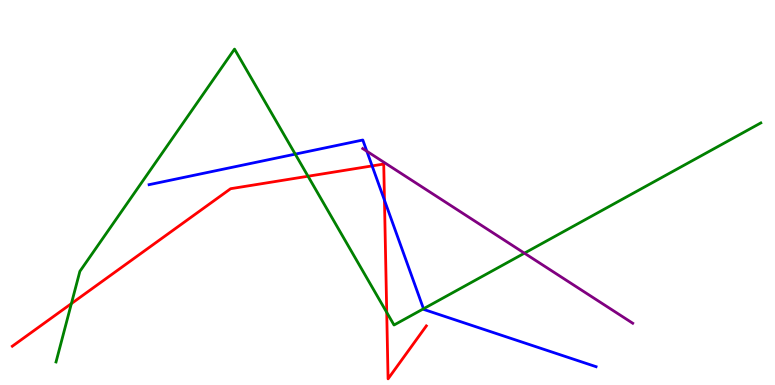[{'lines': ['blue', 'red'], 'intersections': [{'x': 4.8, 'y': 5.69}, {'x': 4.96, 'y': 4.8}]}, {'lines': ['green', 'red'], 'intersections': [{'x': 0.921, 'y': 2.11}, {'x': 3.97, 'y': 5.42}, {'x': 4.99, 'y': 1.89}]}, {'lines': ['purple', 'red'], 'intersections': []}, {'lines': ['blue', 'green'], 'intersections': [{'x': 3.81, 'y': 6.0}, {'x': 5.46, 'y': 1.98}]}, {'lines': ['blue', 'purple'], 'intersections': [{'x': 4.73, 'y': 6.07}]}, {'lines': ['green', 'purple'], 'intersections': [{'x': 6.77, 'y': 3.42}]}]